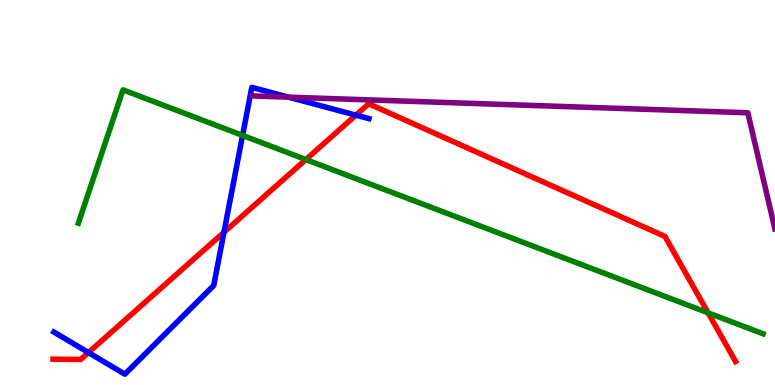[{'lines': ['blue', 'red'], 'intersections': [{'x': 1.14, 'y': 0.843}, {'x': 2.89, 'y': 3.97}, {'x': 4.59, 'y': 7.01}]}, {'lines': ['green', 'red'], 'intersections': [{'x': 3.95, 'y': 5.86}, {'x': 9.14, 'y': 1.87}]}, {'lines': ['purple', 'red'], 'intersections': []}, {'lines': ['blue', 'green'], 'intersections': [{'x': 3.13, 'y': 6.48}]}, {'lines': ['blue', 'purple'], 'intersections': [{'x': 3.72, 'y': 7.48}]}, {'lines': ['green', 'purple'], 'intersections': []}]